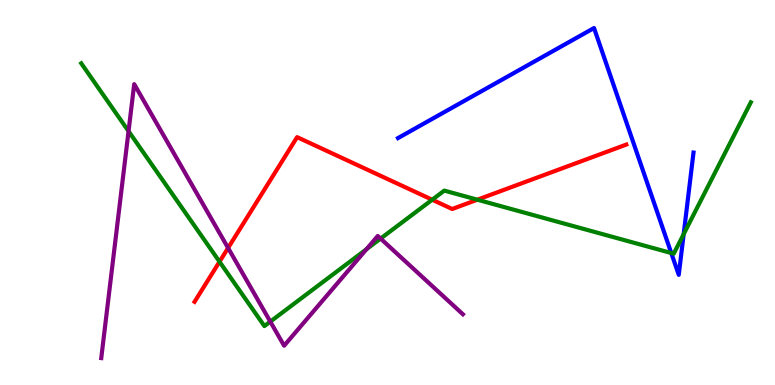[{'lines': ['blue', 'red'], 'intersections': []}, {'lines': ['green', 'red'], 'intersections': [{'x': 2.83, 'y': 3.2}, {'x': 5.58, 'y': 4.81}, {'x': 6.16, 'y': 4.81}]}, {'lines': ['purple', 'red'], 'intersections': [{'x': 2.94, 'y': 3.56}]}, {'lines': ['blue', 'green'], 'intersections': [{'x': 8.66, 'y': 3.43}, {'x': 8.82, 'y': 3.92}]}, {'lines': ['blue', 'purple'], 'intersections': []}, {'lines': ['green', 'purple'], 'intersections': [{'x': 1.66, 'y': 6.59}, {'x': 3.49, 'y': 1.65}, {'x': 4.73, 'y': 3.53}, {'x': 4.91, 'y': 3.8}]}]